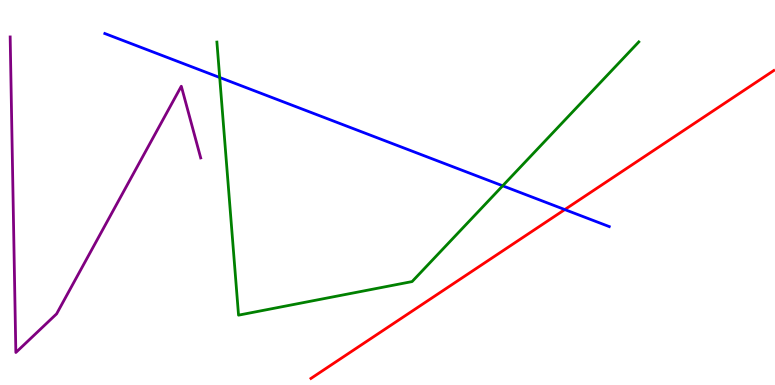[{'lines': ['blue', 'red'], 'intersections': [{'x': 7.29, 'y': 4.56}]}, {'lines': ['green', 'red'], 'intersections': []}, {'lines': ['purple', 'red'], 'intersections': []}, {'lines': ['blue', 'green'], 'intersections': [{'x': 2.83, 'y': 7.99}, {'x': 6.49, 'y': 5.17}]}, {'lines': ['blue', 'purple'], 'intersections': []}, {'lines': ['green', 'purple'], 'intersections': []}]